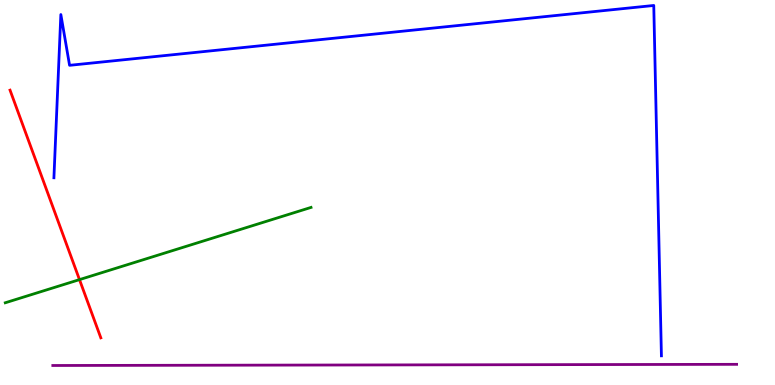[{'lines': ['blue', 'red'], 'intersections': []}, {'lines': ['green', 'red'], 'intersections': [{'x': 1.03, 'y': 2.74}]}, {'lines': ['purple', 'red'], 'intersections': []}, {'lines': ['blue', 'green'], 'intersections': []}, {'lines': ['blue', 'purple'], 'intersections': []}, {'lines': ['green', 'purple'], 'intersections': []}]